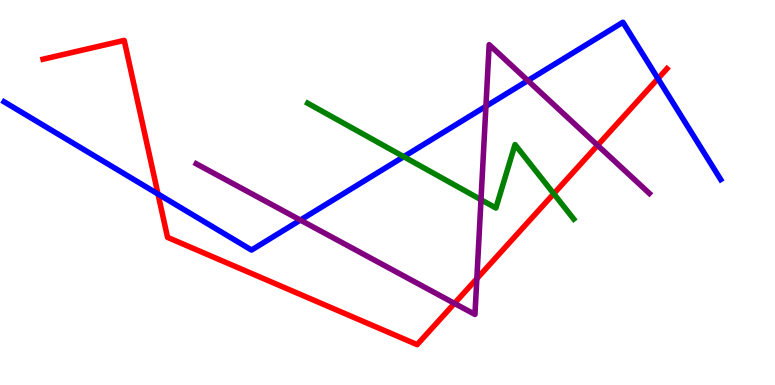[{'lines': ['blue', 'red'], 'intersections': [{'x': 2.04, 'y': 4.96}, {'x': 8.49, 'y': 7.96}]}, {'lines': ['green', 'red'], 'intersections': [{'x': 7.15, 'y': 4.97}]}, {'lines': ['purple', 'red'], 'intersections': [{'x': 5.86, 'y': 2.12}, {'x': 6.15, 'y': 2.76}, {'x': 7.71, 'y': 6.23}]}, {'lines': ['blue', 'green'], 'intersections': [{'x': 5.21, 'y': 5.93}]}, {'lines': ['blue', 'purple'], 'intersections': [{'x': 3.88, 'y': 4.28}, {'x': 6.27, 'y': 7.24}, {'x': 6.81, 'y': 7.91}]}, {'lines': ['green', 'purple'], 'intersections': [{'x': 6.21, 'y': 4.81}]}]